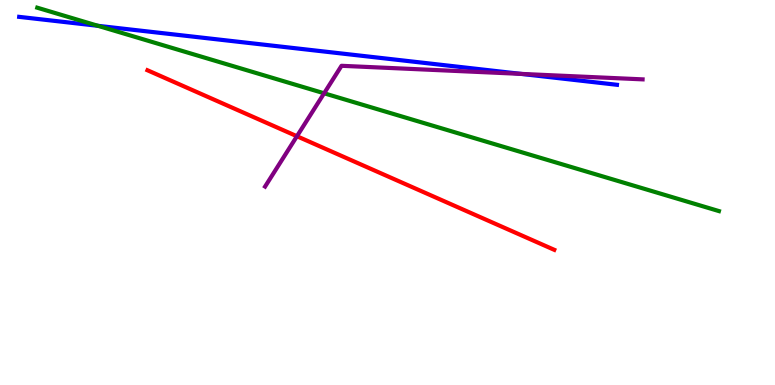[{'lines': ['blue', 'red'], 'intersections': []}, {'lines': ['green', 'red'], 'intersections': []}, {'lines': ['purple', 'red'], 'intersections': [{'x': 3.83, 'y': 6.46}]}, {'lines': ['blue', 'green'], 'intersections': [{'x': 1.26, 'y': 9.33}]}, {'lines': ['blue', 'purple'], 'intersections': [{'x': 6.72, 'y': 8.08}]}, {'lines': ['green', 'purple'], 'intersections': [{'x': 4.18, 'y': 7.58}]}]